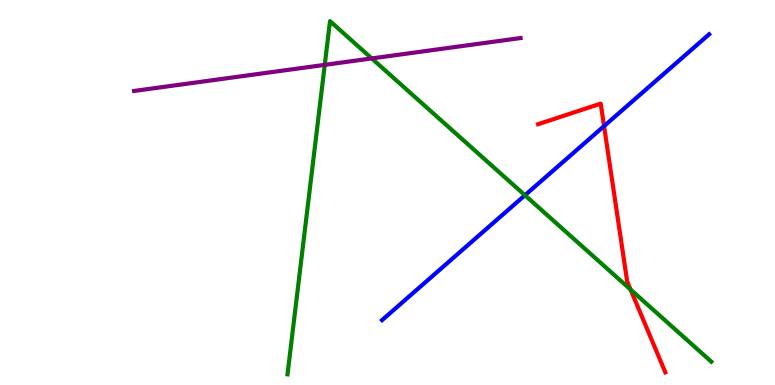[{'lines': ['blue', 'red'], 'intersections': [{'x': 7.79, 'y': 6.72}]}, {'lines': ['green', 'red'], 'intersections': [{'x': 8.14, 'y': 2.48}]}, {'lines': ['purple', 'red'], 'intersections': []}, {'lines': ['blue', 'green'], 'intersections': [{'x': 6.77, 'y': 4.93}]}, {'lines': ['blue', 'purple'], 'intersections': []}, {'lines': ['green', 'purple'], 'intersections': [{'x': 4.19, 'y': 8.32}, {'x': 4.8, 'y': 8.48}]}]